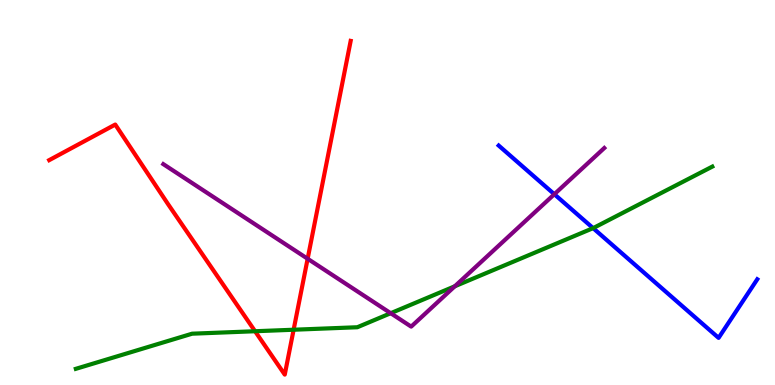[{'lines': ['blue', 'red'], 'intersections': []}, {'lines': ['green', 'red'], 'intersections': [{'x': 3.29, 'y': 1.4}, {'x': 3.79, 'y': 1.44}]}, {'lines': ['purple', 'red'], 'intersections': [{'x': 3.97, 'y': 3.28}]}, {'lines': ['blue', 'green'], 'intersections': [{'x': 7.65, 'y': 4.07}]}, {'lines': ['blue', 'purple'], 'intersections': [{'x': 7.15, 'y': 4.96}]}, {'lines': ['green', 'purple'], 'intersections': [{'x': 5.04, 'y': 1.86}, {'x': 5.87, 'y': 2.56}]}]